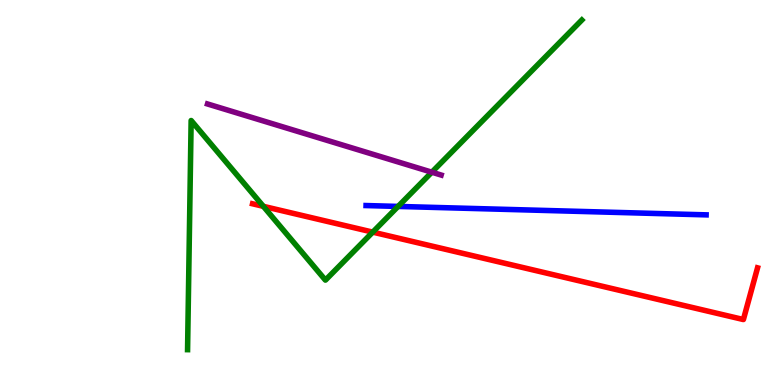[{'lines': ['blue', 'red'], 'intersections': []}, {'lines': ['green', 'red'], 'intersections': [{'x': 3.4, 'y': 4.64}, {'x': 4.81, 'y': 3.97}]}, {'lines': ['purple', 'red'], 'intersections': []}, {'lines': ['blue', 'green'], 'intersections': [{'x': 5.14, 'y': 4.64}]}, {'lines': ['blue', 'purple'], 'intersections': []}, {'lines': ['green', 'purple'], 'intersections': [{'x': 5.57, 'y': 5.53}]}]